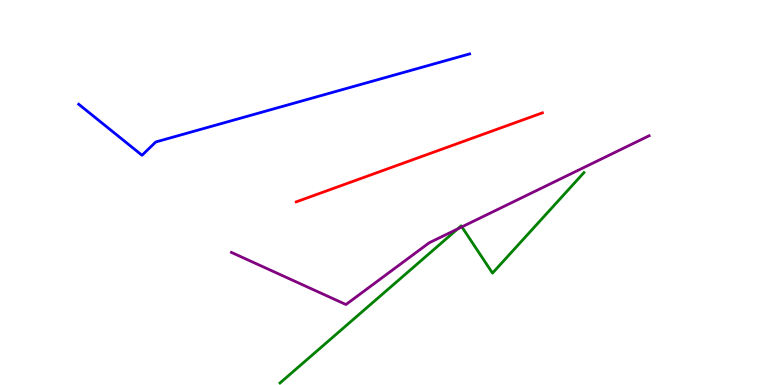[{'lines': ['blue', 'red'], 'intersections': []}, {'lines': ['green', 'red'], 'intersections': []}, {'lines': ['purple', 'red'], 'intersections': []}, {'lines': ['blue', 'green'], 'intersections': []}, {'lines': ['blue', 'purple'], 'intersections': []}, {'lines': ['green', 'purple'], 'intersections': [{'x': 5.9, 'y': 4.05}, {'x': 5.96, 'y': 4.11}]}]